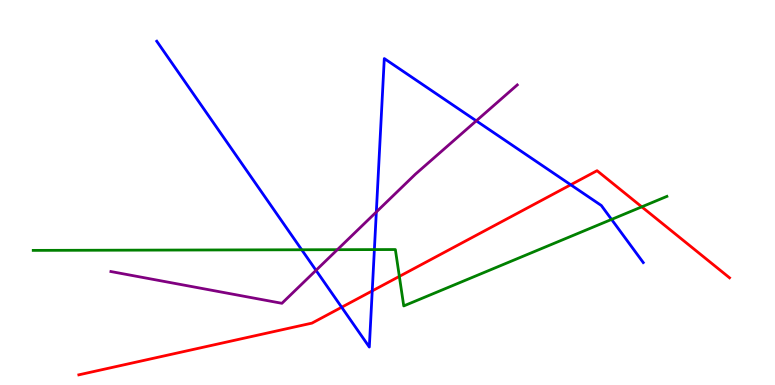[{'lines': ['blue', 'red'], 'intersections': [{'x': 4.41, 'y': 2.02}, {'x': 4.8, 'y': 2.44}, {'x': 7.36, 'y': 5.2}]}, {'lines': ['green', 'red'], 'intersections': [{'x': 5.15, 'y': 2.82}, {'x': 8.28, 'y': 4.63}]}, {'lines': ['purple', 'red'], 'intersections': []}, {'lines': ['blue', 'green'], 'intersections': [{'x': 3.89, 'y': 3.51}, {'x': 4.83, 'y': 3.52}, {'x': 7.89, 'y': 4.3}]}, {'lines': ['blue', 'purple'], 'intersections': [{'x': 4.08, 'y': 2.98}, {'x': 4.86, 'y': 4.49}, {'x': 6.15, 'y': 6.86}]}, {'lines': ['green', 'purple'], 'intersections': [{'x': 4.35, 'y': 3.51}]}]